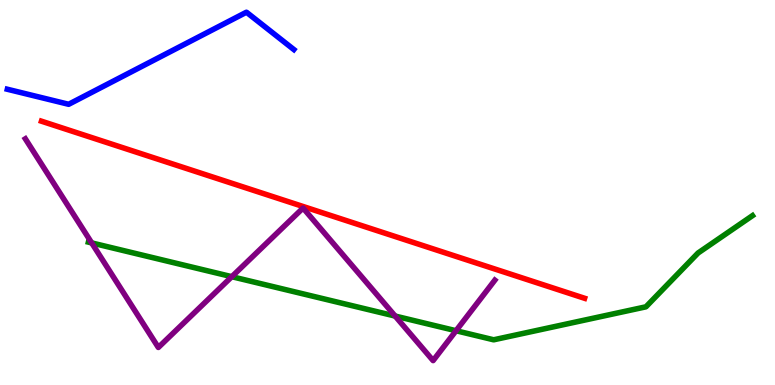[{'lines': ['blue', 'red'], 'intersections': []}, {'lines': ['green', 'red'], 'intersections': []}, {'lines': ['purple', 'red'], 'intersections': []}, {'lines': ['blue', 'green'], 'intersections': []}, {'lines': ['blue', 'purple'], 'intersections': []}, {'lines': ['green', 'purple'], 'intersections': [{'x': 1.18, 'y': 3.69}, {'x': 2.99, 'y': 2.81}, {'x': 5.1, 'y': 1.79}, {'x': 5.88, 'y': 1.41}]}]